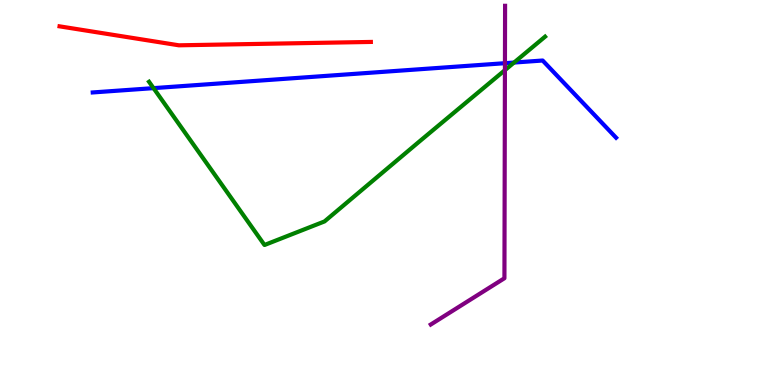[{'lines': ['blue', 'red'], 'intersections': []}, {'lines': ['green', 'red'], 'intersections': []}, {'lines': ['purple', 'red'], 'intersections': []}, {'lines': ['blue', 'green'], 'intersections': [{'x': 1.98, 'y': 7.71}, {'x': 6.63, 'y': 8.38}]}, {'lines': ['blue', 'purple'], 'intersections': [{'x': 6.52, 'y': 8.36}]}, {'lines': ['green', 'purple'], 'intersections': [{'x': 6.52, 'y': 8.18}]}]